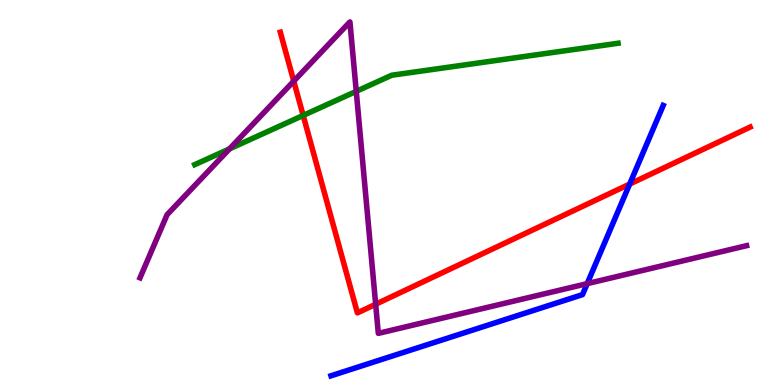[{'lines': ['blue', 'red'], 'intersections': [{'x': 8.12, 'y': 5.22}]}, {'lines': ['green', 'red'], 'intersections': [{'x': 3.91, 'y': 7.0}]}, {'lines': ['purple', 'red'], 'intersections': [{'x': 3.79, 'y': 7.89}, {'x': 4.85, 'y': 2.1}]}, {'lines': ['blue', 'green'], 'intersections': []}, {'lines': ['blue', 'purple'], 'intersections': [{'x': 7.58, 'y': 2.63}]}, {'lines': ['green', 'purple'], 'intersections': [{'x': 2.96, 'y': 6.13}, {'x': 4.6, 'y': 7.63}]}]